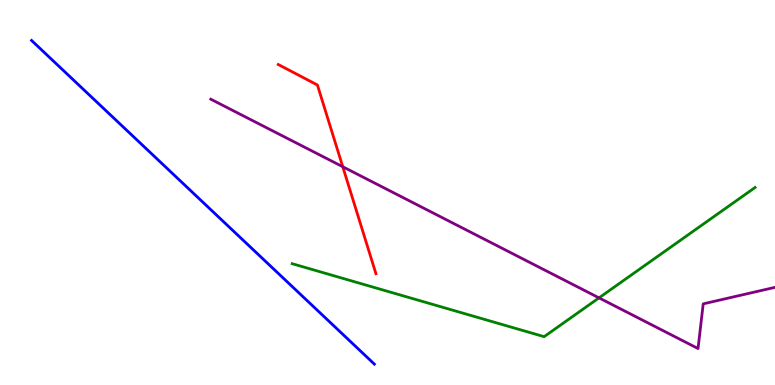[{'lines': ['blue', 'red'], 'intersections': []}, {'lines': ['green', 'red'], 'intersections': []}, {'lines': ['purple', 'red'], 'intersections': [{'x': 4.42, 'y': 5.67}]}, {'lines': ['blue', 'green'], 'intersections': []}, {'lines': ['blue', 'purple'], 'intersections': []}, {'lines': ['green', 'purple'], 'intersections': [{'x': 7.73, 'y': 2.26}]}]